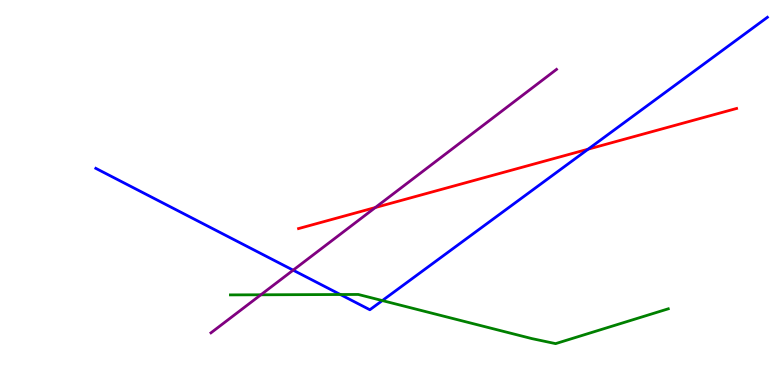[{'lines': ['blue', 'red'], 'intersections': [{'x': 7.59, 'y': 6.13}]}, {'lines': ['green', 'red'], 'intersections': []}, {'lines': ['purple', 'red'], 'intersections': [{'x': 4.84, 'y': 4.61}]}, {'lines': ['blue', 'green'], 'intersections': [{'x': 4.39, 'y': 2.35}, {'x': 4.93, 'y': 2.19}]}, {'lines': ['blue', 'purple'], 'intersections': [{'x': 3.78, 'y': 2.98}]}, {'lines': ['green', 'purple'], 'intersections': [{'x': 3.37, 'y': 2.34}]}]